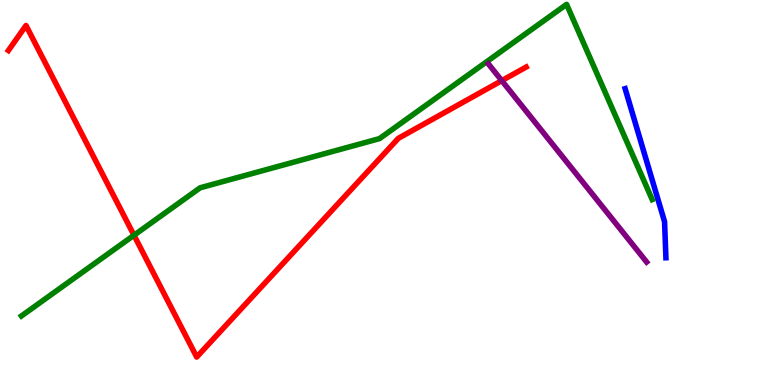[{'lines': ['blue', 'red'], 'intersections': []}, {'lines': ['green', 'red'], 'intersections': [{'x': 1.73, 'y': 3.89}]}, {'lines': ['purple', 'red'], 'intersections': [{'x': 6.47, 'y': 7.91}]}, {'lines': ['blue', 'green'], 'intersections': []}, {'lines': ['blue', 'purple'], 'intersections': []}, {'lines': ['green', 'purple'], 'intersections': []}]